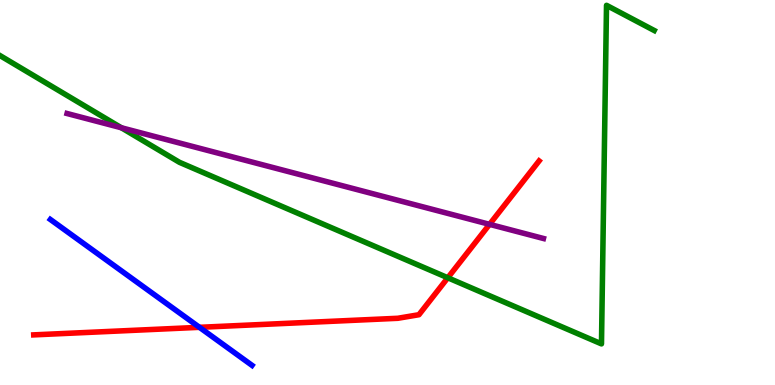[{'lines': ['blue', 'red'], 'intersections': [{'x': 2.57, 'y': 1.5}]}, {'lines': ['green', 'red'], 'intersections': [{'x': 5.78, 'y': 2.79}]}, {'lines': ['purple', 'red'], 'intersections': [{'x': 6.32, 'y': 4.17}]}, {'lines': ['blue', 'green'], 'intersections': []}, {'lines': ['blue', 'purple'], 'intersections': []}, {'lines': ['green', 'purple'], 'intersections': [{'x': 1.57, 'y': 6.68}]}]